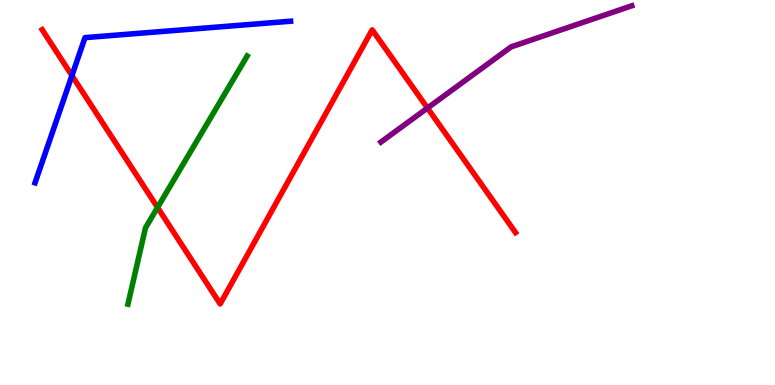[{'lines': ['blue', 'red'], 'intersections': [{'x': 0.928, 'y': 8.04}]}, {'lines': ['green', 'red'], 'intersections': [{'x': 2.03, 'y': 4.61}]}, {'lines': ['purple', 'red'], 'intersections': [{'x': 5.52, 'y': 7.19}]}, {'lines': ['blue', 'green'], 'intersections': []}, {'lines': ['blue', 'purple'], 'intersections': []}, {'lines': ['green', 'purple'], 'intersections': []}]